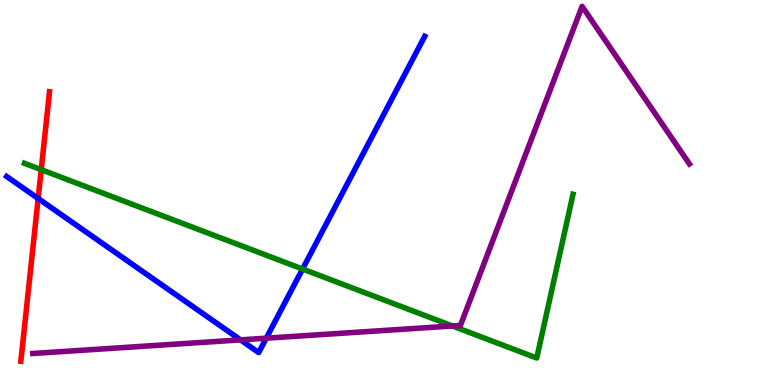[{'lines': ['blue', 'red'], 'intersections': [{'x': 0.492, 'y': 4.84}]}, {'lines': ['green', 'red'], 'intersections': [{'x': 0.532, 'y': 5.59}]}, {'lines': ['purple', 'red'], 'intersections': []}, {'lines': ['blue', 'green'], 'intersections': [{'x': 3.9, 'y': 3.01}]}, {'lines': ['blue', 'purple'], 'intersections': [{'x': 3.1, 'y': 1.17}, {'x': 3.44, 'y': 1.22}]}, {'lines': ['green', 'purple'], 'intersections': [{'x': 5.84, 'y': 1.53}]}]